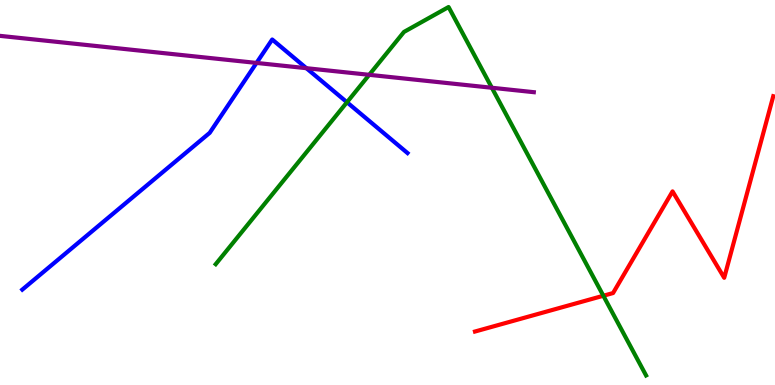[{'lines': ['blue', 'red'], 'intersections': []}, {'lines': ['green', 'red'], 'intersections': [{'x': 7.79, 'y': 2.32}]}, {'lines': ['purple', 'red'], 'intersections': []}, {'lines': ['blue', 'green'], 'intersections': [{'x': 4.48, 'y': 7.34}]}, {'lines': ['blue', 'purple'], 'intersections': [{'x': 3.31, 'y': 8.37}, {'x': 3.95, 'y': 8.23}]}, {'lines': ['green', 'purple'], 'intersections': [{'x': 4.76, 'y': 8.06}, {'x': 6.35, 'y': 7.72}]}]